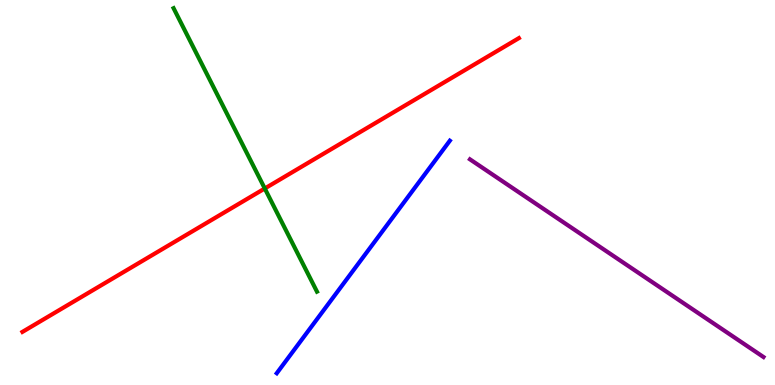[{'lines': ['blue', 'red'], 'intersections': []}, {'lines': ['green', 'red'], 'intersections': [{'x': 3.42, 'y': 5.1}]}, {'lines': ['purple', 'red'], 'intersections': []}, {'lines': ['blue', 'green'], 'intersections': []}, {'lines': ['blue', 'purple'], 'intersections': []}, {'lines': ['green', 'purple'], 'intersections': []}]